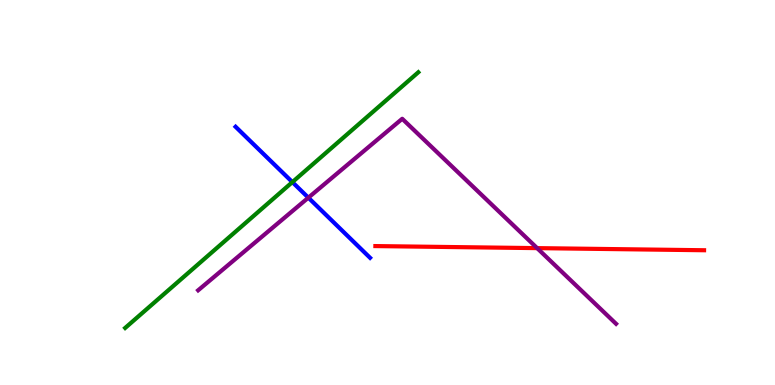[{'lines': ['blue', 'red'], 'intersections': []}, {'lines': ['green', 'red'], 'intersections': []}, {'lines': ['purple', 'red'], 'intersections': [{'x': 6.93, 'y': 3.56}]}, {'lines': ['blue', 'green'], 'intersections': [{'x': 3.77, 'y': 5.27}]}, {'lines': ['blue', 'purple'], 'intersections': [{'x': 3.98, 'y': 4.87}]}, {'lines': ['green', 'purple'], 'intersections': []}]